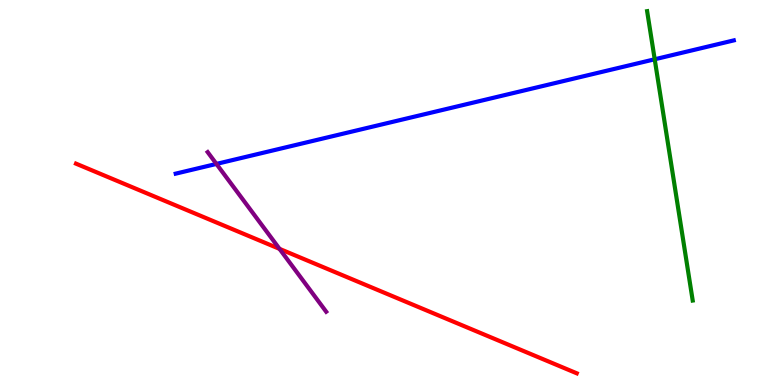[{'lines': ['blue', 'red'], 'intersections': []}, {'lines': ['green', 'red'], 'intersections': []}, {'lines': ['purple', 'red'], 'intersections': [{'x': 3.61, 'y': 3.54}]}, {'lines': ['blue', 'green'], 'intersections': [{'x': 8.45, 'y': 8.46}]}, {'lines': ['blue', 'purple'], 'intersections': [{'x': 2.79, 'y': 5.74}]}, {'lines': ['green', 'purple'], 'intersections': []}]